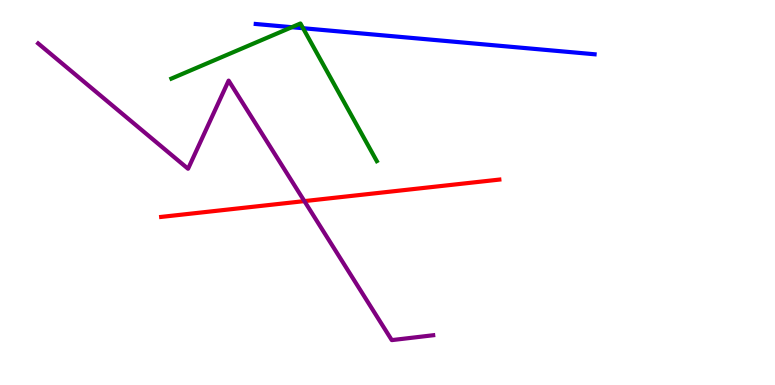[{'lines': ['blue', 'red'], 'intersections': []}, {'lines': ['green', 'red'], 'intersections': []}, {'lines': ['purple', 'red'], 'intersections': [{'x': 3.93, 'y': 4.78}]}, {'lines': ['blue', 'green'], 'intersections': [{'x': 3.76, 'y': 9.29}, {'x': 3.91, 'y': 9.27}]}, {'lines': ['blue', 'purple'], 'intersections': []}, {'lines': ['green', 'purple'], 'intersections': []}]